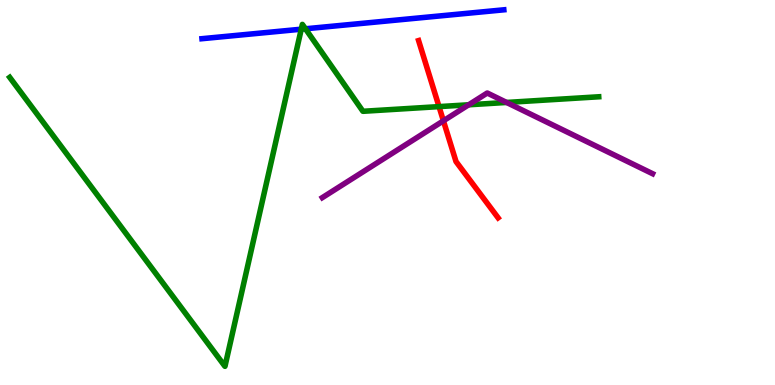[{'lines': ['blue', 'red'], 'intersections': []}, {'lines': ['green', 'red'], 'intersections': [{'x': 5.66, 'y': 7.23}]}, {'lines': ['purple', 'red'], 'intersections': [{'x': 5.72, 'y': 6.86}]}, {'lines': ['blue', 'green'], 'intersections': [{'x': 3.89, 'y': 9.24}, {'x': 3.94, 'y': 9.25}]}, {'lines': ['blue', 'purple'], 'intersections': []}, {'lines': ['green', 'purple'], 'intersections': [{'x': 6.05, 'y': 7.28}, {'x': 6.54, 'y': 7.34}]}]